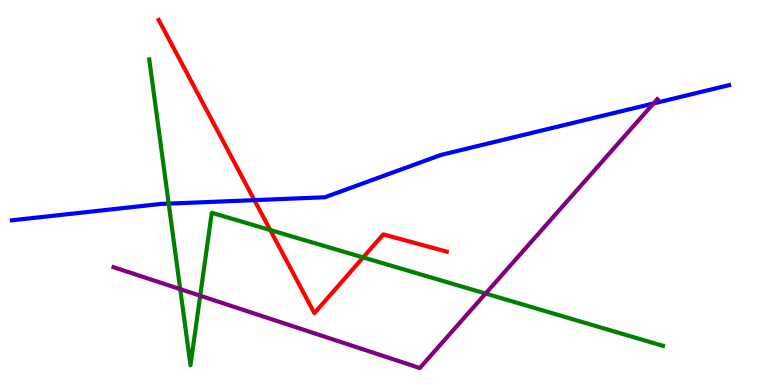[{'lines': ['blue', 'red'], 'intersections': [{'x': 3.28, 'y': 4.8}]}, {'lines': ['green', 'red'], 'intersections': [{'x': 3.49, 'y': 4.02}, {'x': 4.69, 'y': 3.31}]}, {'lines': ['purple', 'red'], 'intersections': []}, {'lines': ['blue', 'green'], 'intersections': [{'x': 2.18, 'y': 4.71}]}, {'lines': ['blue', 'purple'], 'intersections': [{'x': 8.43, 'y': 7.31}]}, {'lines': ['green', 'purple'], 'intersections': [{'x': 2.33, 'y': 2.49}, {'x': 2.58, 'y': 2.32}, {'x': 6.27, 'y': 2.38}]}]